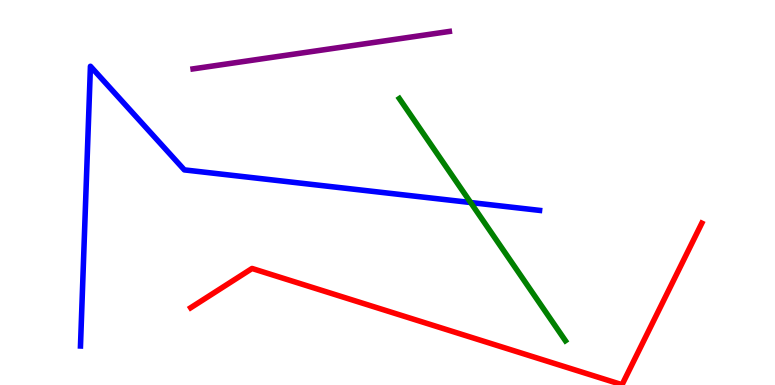[{'lines': ['blue', 'red'], 'intersections': []}, {'lines': ['green', 'red'], 'intersections': []}, {'lines': ['purple', 'red'], 'intersections': []}, {'lines': ['blue', 'green'], 'intersections': [{'x': 6.07, 'y': 4.74}]}, {'lines': ['blue', 'purple'], 'intersections': []}, {'lines': ['green', 'purple'], 'intersections': []}]